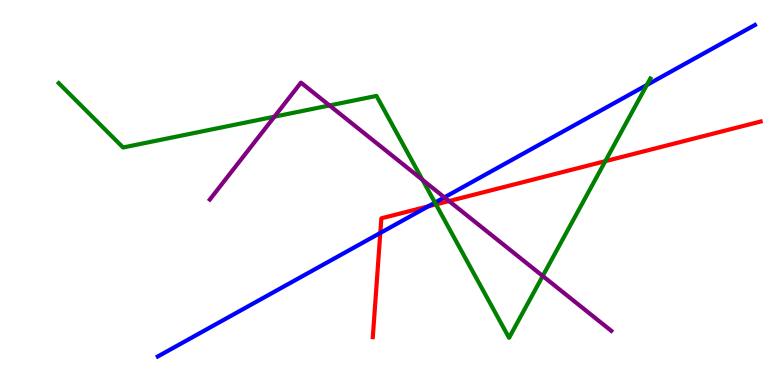[{'lines': ['blue', 'red'], 'intersections': [{'x': 4.91, 'y': 3.95}, {'x': 5.52, 'y': 4.64}]}, {'lines': ['green', 'red'], 'intersections': [{'x': 5.62, 'y': 4.69}, {'x': 7.81, 'y': 5.81}]}, {'lines': ['purple', 'red'], 'intersections': [{'x': 5.79, 'y': 4.78}]}, {'lines': ['blue', 'green'], 'intersections': [{'x': 5.61, 'y': 4.74}, {'x': 8.35, 'y': 7.79}]}, {'lines': ['blue', 'purple'], 'intersections': [{'x': 5.73, 'y': 4.87}]}, {'lines': ['green', 'purple'], 'intersections': [{'x': 3.54, 'y': 6.97}, {'x': 4.25, 'y': 7.26}, {'x': 5.45, 'y': 5.33}, {'x': 7.0, 'y': 2.83}]}]